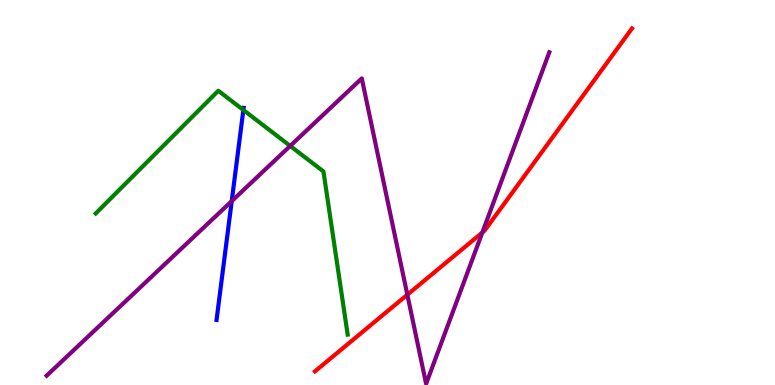[{'lines': ['blue', 'red'], 'intersections': []}, {'lines': ['green', 'red'], 'intersections': []}, {'lines': ['purple', 'red'], 'intersections': [{'x': 5.26, 'y': 2.34}, {'x': 6.22, 'y': 3.96}]}, {'lines': ['blue', 'green'], 'intersections': [{'x': 3.14, 'y': 7.14}]}, {'lines': ['blue', 'purple'], 'intersections': [{'x': 2.99, 'y': 4.78}]}, {'lines': ['green', 'purple'], 'intersections': [{'x': 3.74, 'y': 6.21}]}]